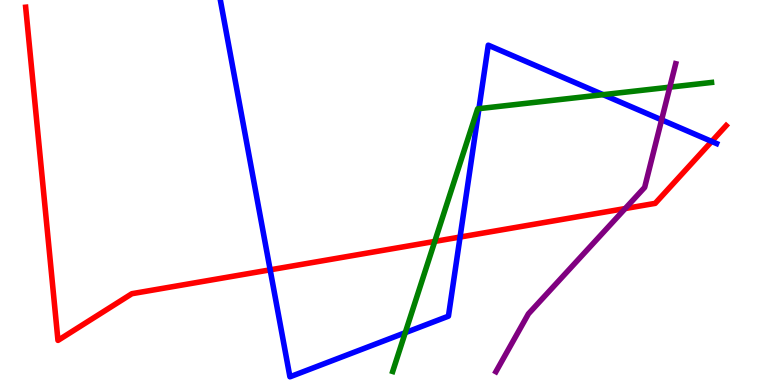[{'lines': ['blue', 'red'], 'intersections': [{'x': 3.49, 'y': 2.99}, {'x': 5.94, 'y': 3.84}, {'x': 9.18, 'y': 6.33}]}, {'lines': ['green', 'red'], 'intersections': [{'x': 5.61, 'y': 3.73}]}, {'lines': ['purple', 'red'], 'intersections': [{'x': 8.07, 'y': 4.58}]}, {'lines': ['blue', 'green'], 'intersections': [{'x': 5.23, 'y': 1.36}, {'x': 6.18, 'y': 7.18}, {'x': 7.78, 'y': 7.54}]}, {'lines': ['blue', 'purple'], 'intersections': [{'x': 8.54, 'y': 6.89}]}, {'lines': ['green', 'purple'], 'intersections': [{'x': 8.64, 'y': 7.74}]}]